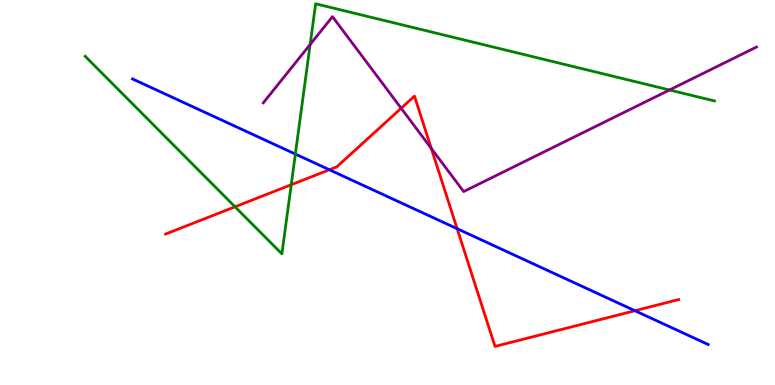[{'lines': ['blue', 'red'], 'intersections': [{'x': 4.25, 'y': 5.59}, {'x': 5.9, 'y': 4.06}, {'x': 8.19, 'y': 1.93}]}, {'lines': ['green', 'red'], 'intersections': [{'x': 3.03, 'y': 4.63}, {'x': 3.76, 'y': 5.2}]}, {'lines': ['purple', 'red'], 'intersections': [{'x': 5.18, 'y': 7.19}, {'x': 5.57, 'y': 6.14}]}, {'lines': ['blue', 'green'], 'intersections': [{'x': 3.81, 'y': 6.0}]}, {'lines': ['blue', 'purple'], 'intersections': []}, {'lines': ['green', 'purple'], 'intersections': [{'x': 4.0, 'y': 8.84}, {'x': 8.64, 'y': 7.66}]}]